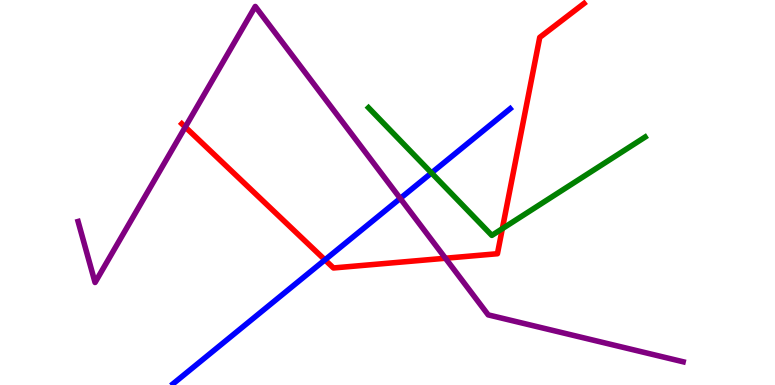[{'lines': ['blue', 'red'], 'intersections': [{'x': 4.19, 'y': 3.25}]}, {'lines': ['green', 'red'], 'intersections': [{'x': 6.48, 'y': 4.06}]}, {'lines': ['purple', 'red'], 'intersections': [{'x': 2.39, 'y': 6.7}, {'x': 5.75, 'y': 3.29}]}, {'lines': ['blue', 'green'], 'intersections': [{'x': 5.57, 'y': 5.51}]}, {'lines': ['blue', 'purple'], 'intersections': [{'x': 5.16, 'y': 4.85}]}, {'lines': ['green', 'purple'], 'intersections': []}]